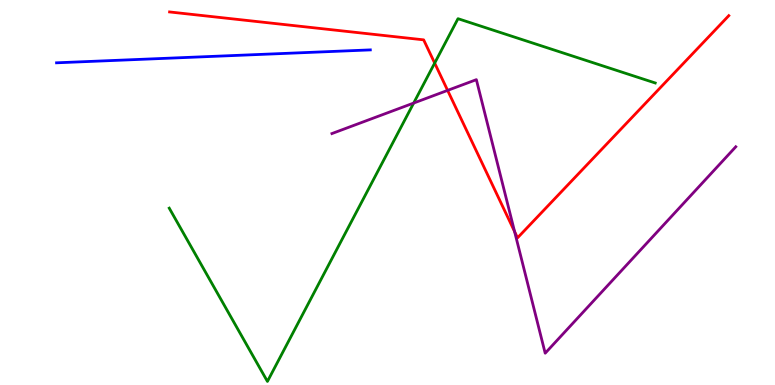[{'lines': ['blue', 'red'], 'intersections': []}, {'lines': ['green', 'red'], 'intersections': [{'x': 5.61, 'y': 8.36}]}, {'lines': ['purple', 'red'], 'intersections': [{'x': 5.78, 'y': 7.65}, {'x': 6.64, 'y': 3.98}]}, {'lines': ['blue', 'green'], 'intersections': []}, {'lines': ['blue', 'purple'], 'intersections': []}, {'lines': ['green', 'purple'], 'intersections': [{'x': 5.34, 'y': 7.32}]}]